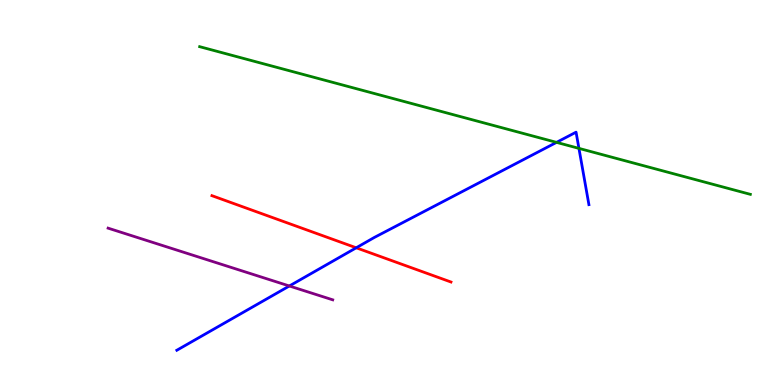[{'lines': ['blue', 'red'], 'intersections': [{'x': 4.6, 'y': 3.56}]}, {'lines': ['green', 'red'], 'intersections': []}, {'lines': ['purple', 'red'], 'intersections': []}, {'lines': ['blue', 'green'], 'intersections': [{'x': 7.18, 'y': 6.3}, {'x': 7.47, 'y': 6.15}]}, {'lines': ['blue', 'purple'], 'intersections': [{'x': 3.73, 'y': 2.57}]}, {'lines': ['green', 'purple'], 'intersections': []}]